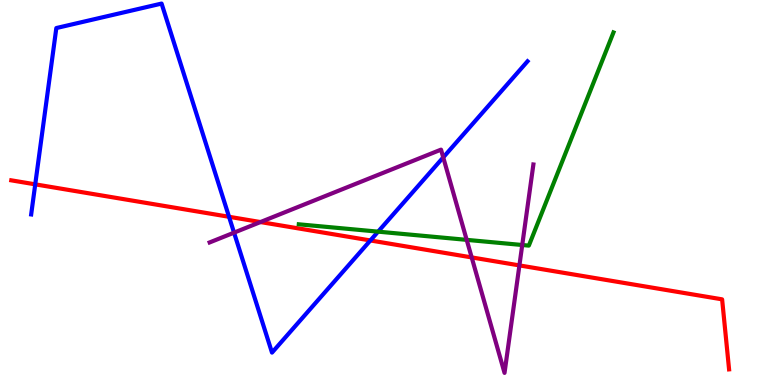[{'lines': ['blue', 'red'], 'intersections': [{'x': 0.455, 'y': 5.21}, {'x': 2.96, 'y': 4.37}, {'x': 4.78, 'y': 3.75}]}, {'lines': ['green', 'red'], 'intersections': []}, {'lines': ['purple', 'red'], 'intersections': [{'x': 3.36, 'y': 4.23}, {'x': 6.09, 'y': 3.31}, {'x': 6.7, 'y': 3.11}]}, {'lines': ['blue', 'green'], 'intersections': [{'x': 4.88, 'y': 3.98}]}, {'lines': ['blue', 'purple'], 'intersections': [{'x': 3.02, 'y': 3.96}, {'x': 5.72, 'y': 5.91}]}, {'lines': ['green', 'purple'], 'intersections': [{'x': 6.02, 'y': 3.77}, {'x': 6.74, 'y': 3.64}]}]